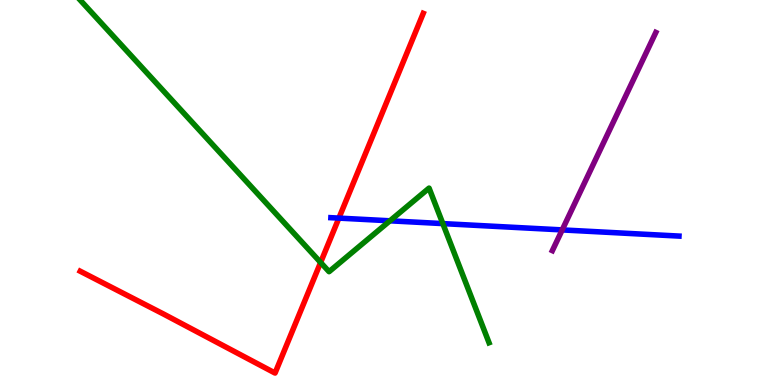[{'lines': ['blue', 'red'], 'intersections': [{'x': 4.37, 'y': 4.33}]}, {'lines': ['green', 'red'], 'intersections': [{'x': 4.14, 'y': 3.18}]}, {'lines': ['purple', 'red'], 'intersections': []}, {'lines': ['blue', 'green'], 'intersections': [{'x': 5.03, 'y': 4.26}, {'x': 5.71, 'y': 4.19}]}, {'lines': ['blue', 'purple'], 'intersections': [{'x': 7.25, 'y': 4.03}]}, {'lines': ['green', 'purple'], 'intersections': []}]